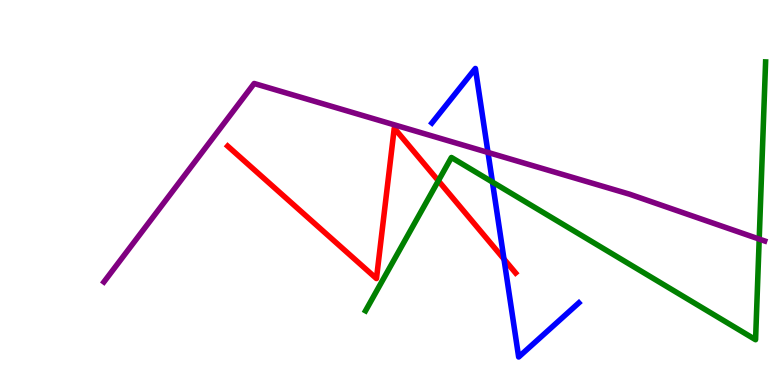[{'lines': ['blue', 'red'], 'intersections': [{'x': 6.5, 'y': 3.27}]}, {'lines': ['green', 'red'], 'intersections': [{'x': 5.66, 'y': 5.3}]}, {'lines': ['purple', 'red'], 'intersections': []}, {'lines': ['blue', 'green'], 'intersections': [{'x': 6.35, 'y': 5.27}]}, {'lines': ['blue', 'purple'], 'intersections': [{'x': 6.3, 'y': 6.04}]}, {'lines': ['green', 'purple'], 'intersections': [{'x': 9.8, 'y': 3.79}]}]